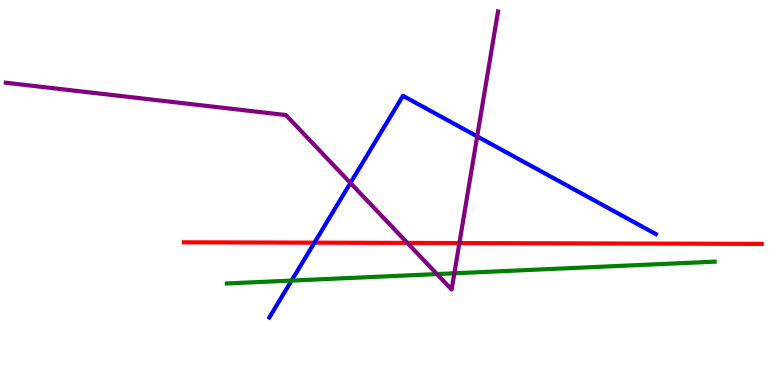[{'lines': ['blue', 'red'], 'intersections': [{'x': 4.06, 'y': 3.7}]}, {'lines': ['green', 'red'], 'intersections': []}, {'lines': ['purple', 'red'], 'intersections': [{'x': 5.26, 'y': 3.69}, {'x': 5.93, 'y': 3.69}]}, {'lines': ['blue', 'green'], 'intersections': [{'x': 3.76, 'y': 2.71}]}, {'lines': ['blue', 'purple'], 'intersections': [{'x': 4.52, 'y': 5.25}, {'x': 6.16, 'y': 6.46}]}, {'lines': ['green', 'purple'], 'intersections': [{'x': 5.64, 'y': 2.88}, {'x': 5.86, 'y': 2.9}]}]